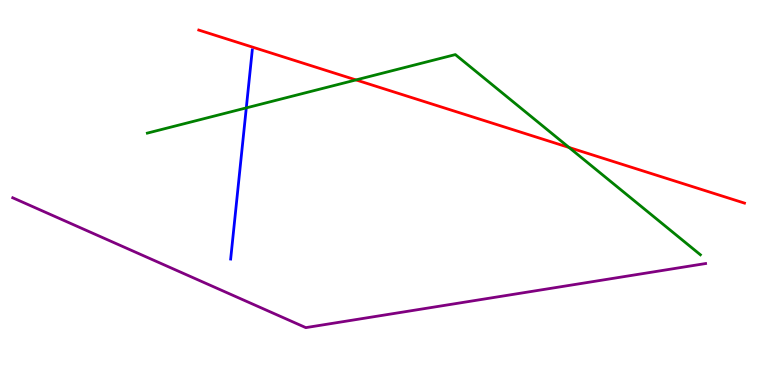[{'lines': ['blue', 'red'], 'intersections': []}, {'lines': ['green', 'red'], 'intersections': [{'x': 4.59, 'y': 7.92}, {'x': 7.34, 'y': 6.17}]}, {'lines': ['purple', 'red'], 'intersections': []}, {'lines': ['blue', 'green'], 'intersections': [{'x': 3.18, 'y': 7.2}]}, {'lines': ['blue', 'purple'], 'intersections': []}, {'lines': ['green', 'purple'], 'intersections': []}]